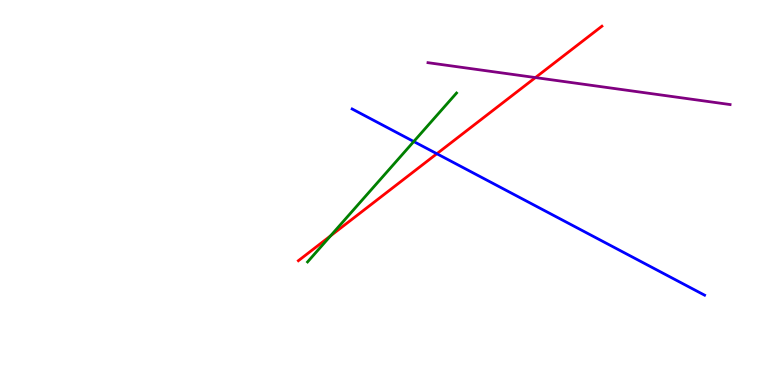[{'lines': ['blue', 'red'], 'intersections': [{'x': 5.64, 'y': 6.01}]}, {'lines': ['green', 'red'], 'intersections': [{'x': 4.27, 'y': 3.87}]}, {'lines': ['purple', 'red'], 'intersections': [{'x': 6.91, 'y': 7.99}]}, {'lines': ['blue', 'green'], 'intersections': [{'x': 5.34, 'y': 6.32}]}, {'lines': ['blue', 'purple'], 'intersections': []}, {'lines': ['green', 'purple'], 'intersections': []}]